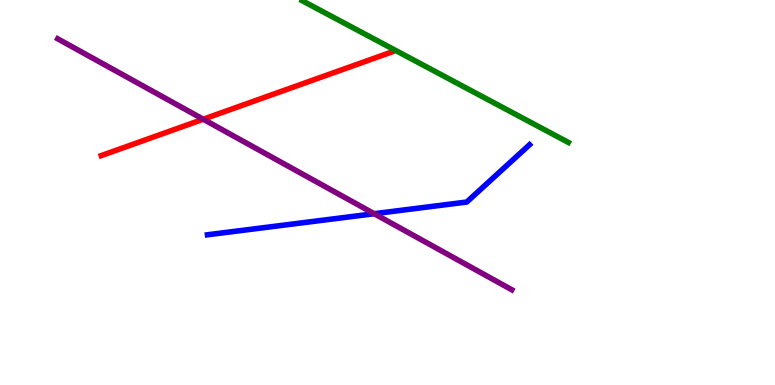[{'lines': ['blue', 'red'], 'intersections': []}, {'lines': ['green', 'red'], 'intersections': []}, {'lines': ['purple', 'red'], 'intersections': [{'x': 2.62, 'y': 6.9}]}, {'lines': ['blue', 'green'], 'intersections': []}, {'lines': ['blue', 'purple'], 'intersections': [{'x': 4.83, 'y': 4.45}]}, {'lines': ['green', 'purple'], 'intersections': []}]